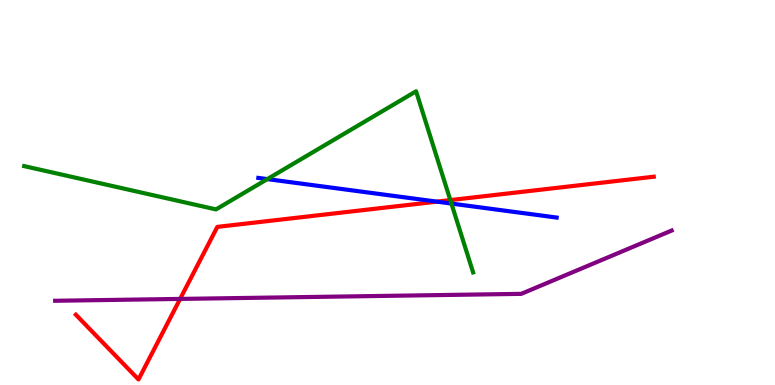[{'lines': ['blue', 'red'], 'intersections': [{'x': 5.64, 'y': 4.76}]}, {'lines': ['green', 'red'], 'intersections': [{'x': 5.81, 'y': 4.8}]}, {'lines': ['purple', 'red'], 'intersections': [{'x': 2.32, 'y': 2.24}]}, {'lines': ['blue', 'green'], 'intersections': [{'x': 3.45, 'y': 5.35}, {'x': 5.82, 'y': 4.71}]}, {'lines': ['blue', 'purple'], 'intersections': []}, {'lines': ['green', 'purple'], 'intersections': []}]